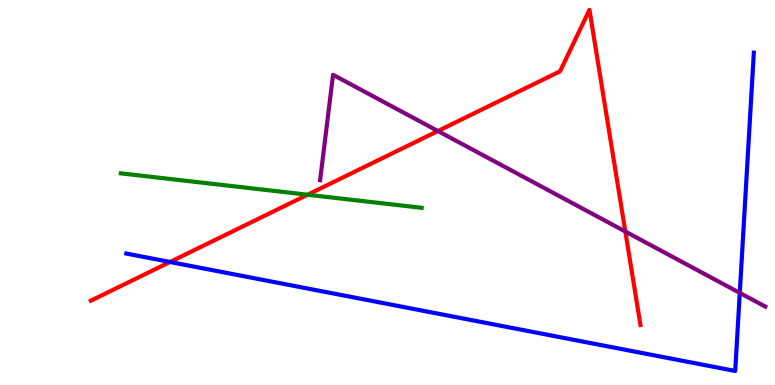[{'lines': ['blue', 'red'], 'intersections': [{'x': 2.19, 'y': 3.2}]}, {'lines': ['green', 'red'], 'intersections': [{'x': 3.97, 'y': 4.94}]}, {'lines': ['purple', 'red'], 'intersections': [{'x': 5.65, 'y': 6.6}, {'x': 8.07, 'y': 3.99}]}, {'lines': ['blue', 'green'], 'intersections': []}, {'lines': ['blue', 'purple'], 'intersections': [{'x': 9.55, 'y': 2.39}]}, {'lines': ['green', 'purple'], 'intersections': []}]